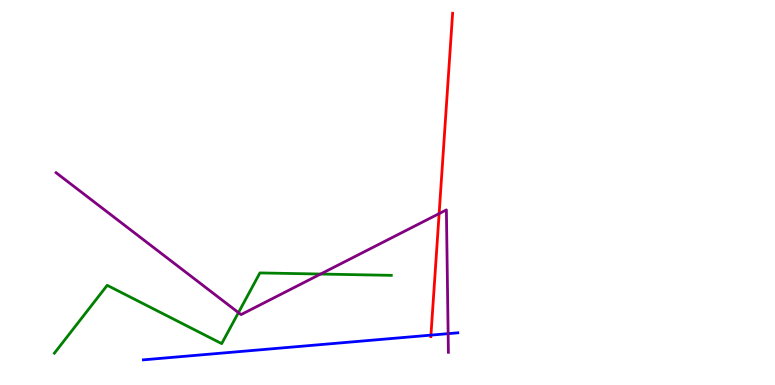[{'lines': ['blue', 'red'], 'intersections': [{'x': 5.56, 'y': 1.3}]}, {'lines': ['green', 'red'], 'intersections': []}, {'lines': ['purple', 'red'], 'intersections': [{'x': 5.67, 'y': 4.45}]}, {'lines': ['blue', 'green'], 'intersections': []}, {'lines': ['blue', 'purple'], 'intersections': [{'x': 5.78, 'y': 1.33}]}, {'lines': ['green', 'purple'], 'intersections': [{'x': 3.08, 'y': 1.88}, {'x': 4.14, 'y': 2.88}]}]